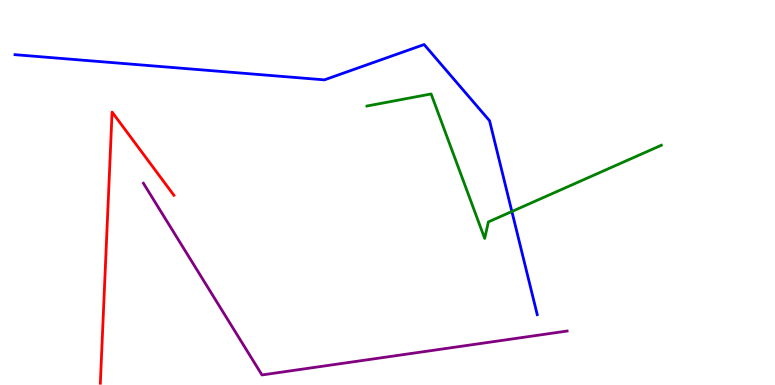[{'lines': ['blue', 'red'], 'intersections': []}, {'lines': ['green', 'red'], 'intersections': []}, {'lines': ['purple', 'red'], 'intersections': []}, {'lines': ['blue', 'green'], 'intersections': [{'x': 6.6, 'y': 4.51}]}, {'lines': ['blue', 'purple'], 'intersections': []}, {'lines': ['green', 'purple'], 'intersections': []}]